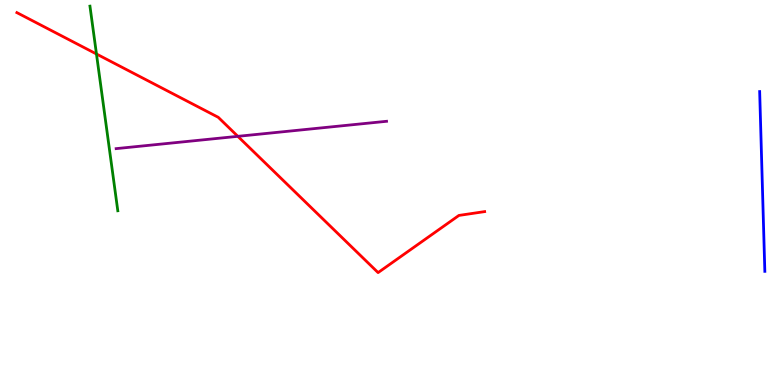[{'lines': ['blue', 'red'], 'intersections': []}, {'lines': ['green', 'red'], 'intersections': [{'x': 1.24, 'y': 8.6}]}, {'lines': ['purple', 'red'], 'intersections': [{'x': 3.07, 'y': 6.46}]}, {'lines': ['blue', 'green'], 'intersections': []}, {'lines': ['blue', 'purple'], 'intersections': []}, {'lines': ['green', 'purple'], 'intersections': []}]